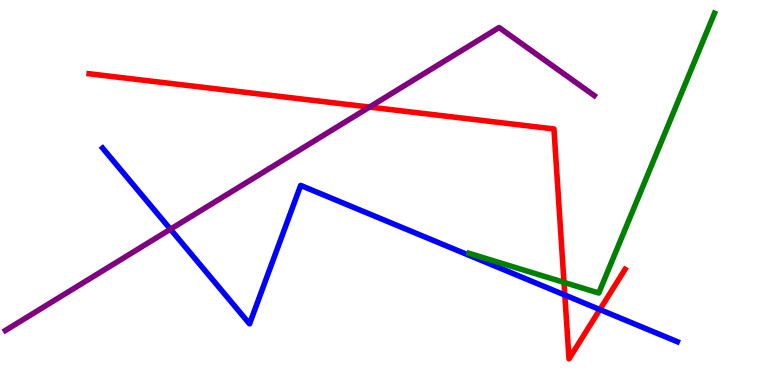[{'lines': ['blue', 'red'], 'intersections': [{'x': 7.29, 'y': 2.34}, {'x': 7.74, 'y': 1.96}]}, {'lines': ['green', 'red'], 'intersections': [{'x': 7.28, 'y': 2.67}]}, {'lines': ['purple', 'red'], 'intersections': [{'x': 4.77, 'y': 7.22}]}, {'lines': ['blue', 'green'], 'intersections': []}, {'lines': ['blue', 'purple'], 'intersections': [{'x': 2.2, 'y': 4.05}]}, {'lines': ['green', 'purple'], 'intersections': []}]